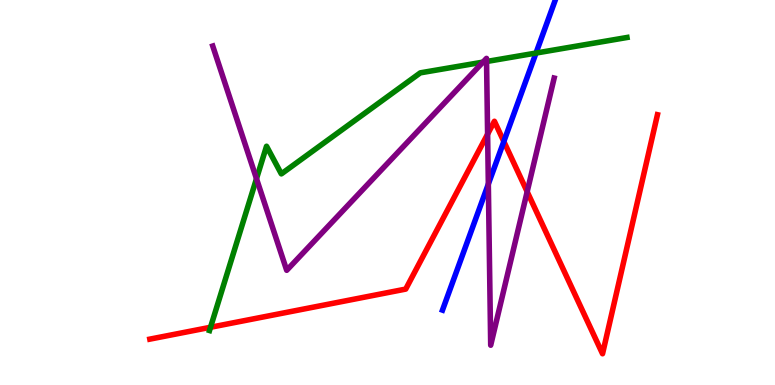[{'lines': ['blue', 'red'], 'intersections': [{'x': 6.5, 'y': 6.32}]}, {'lines': ['green', 'red'], 'intersections': [{'x': 2.72, 'y': 1.5}]}, {'lines': ['purple', 'red'], 'intersections': [{'x': 6.29, 'y': 6.52}, {'x': 6.8, 'y': 5.02}]}, {'lines': ['blue', 'green'], 'intersections': [{'x': 6.92, 'y': 8.62}]}, {'lines': ['blue', 'purple'], 'intersections': [{'x': 6.3, 'y': 5.22}]}, {'lines': ['green', 'purple'], 'intersections': [{'x': 3.31, 'y': 5.36}, {'x': 6.23, 'y': 8.39}, {'x': 6.28, 'y': 8.4}]}]